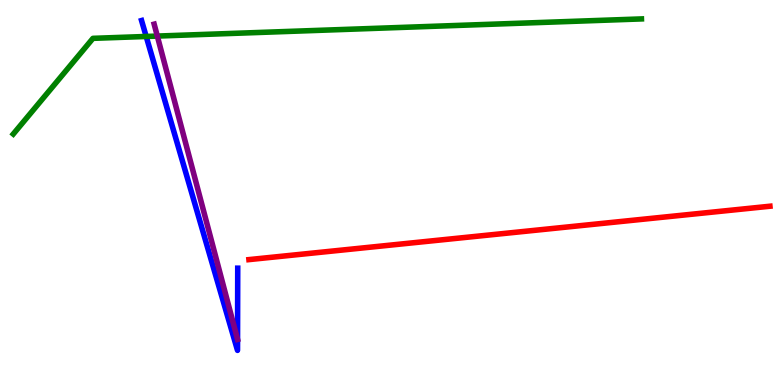[{'lines': ['blue', 'red'], 'intersections': []}, {'lines': ['green', 'red'], 'intersections': []}, {'lines': ['purple', 'red'], 'intersections': []}, {'lines': ['blue', 'green'], 'intersections': [{'x': 1.89, 'y': 9.05}]}, {'lines': ['blue', 'purple'], 'intersections': [{'x': 3.07, 'y': 1.19}]}, {'lines': ['green', 'purple'], 'intersections': [{'x': 2.03, 'y': 9.06}]}]